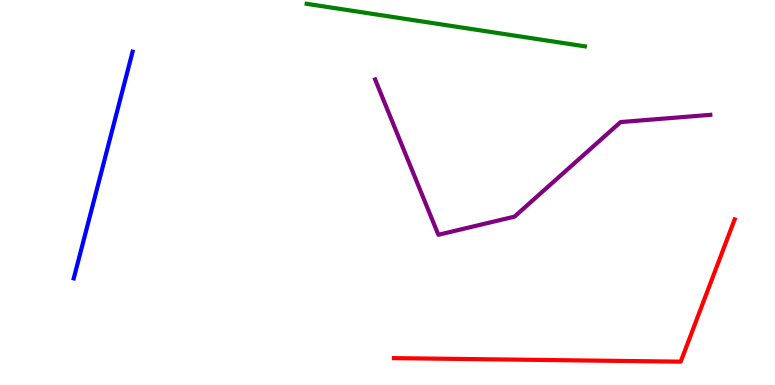[{'lines': ['blue', 'red'], 'intersections': []}, {'lines': ['green', 'red'], 'intersections': []}, {'lines': ['purple', 'red'], 'intersections': []}, {'lines': ['blue', 'green'], 'intersections': []}, {'lines': ['blue', 'purple'], 'intersections': []}, {'lines': ['green', 'purple'], 'intersections': []}]